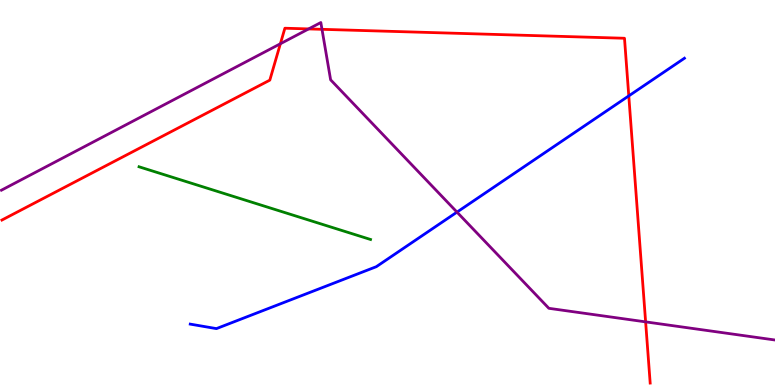[{'lines': ['blue', 'red'], 'intersections': [{'x': 8.11, 'y': 7.51}]}, {'lines': ['green', 'red'], 'intersections': []}, {'lines': ['purple', 'red'], 'intersections': [{'x': 3.62, 'y': 8.86}, {'x': 3.98, 'y': 9.25}, {'x': 4.15, 'y': 9.24}, {'x': 8.33, 'y': 1.64}]}, {'lines': ['blue', 'green'], 'intersections': []}, {'lines': ['blue', 'purple'], 'intersections': [{'x': 5.9, 'y': 4.49}]}, {'lines': ['green', 'purple'], 'intersections': []}]